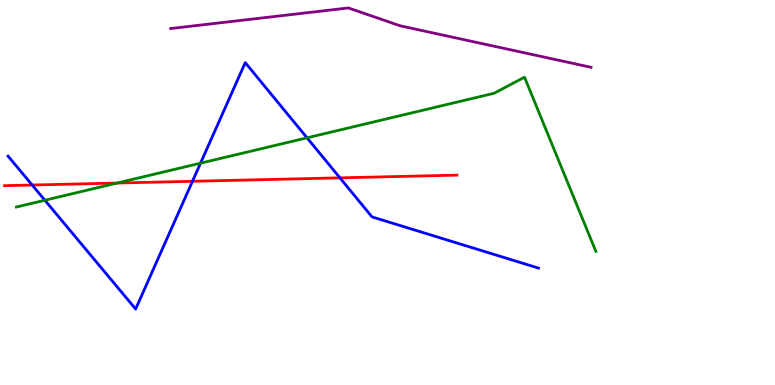[{'lines': ['blue', 'red'], 'intersections': [{'x': 0.415, 'y': 5.19}, {'x': 2.48, 'y': 5.29}, {'x': 4.39, 'y': 5.38}]}, {'lines': ['green', 'red'], 'intersections': [{'x': 1.51, 'y': 5.25}]}, {'lines': ['purple', 'red'], 'intersections': []}, {'lines': ['blue', 'green'], 'intersections': [{'x': 0.579, 'y': 4.8}, {'x': 2.59, 'y': 5.76}, {'x': 3.96, 'y': 6.42}]}, {'lines': ['blue', 'purple'], 'intersections': []}, {'lines': ['green', 'purple'], 'intersections': []}]